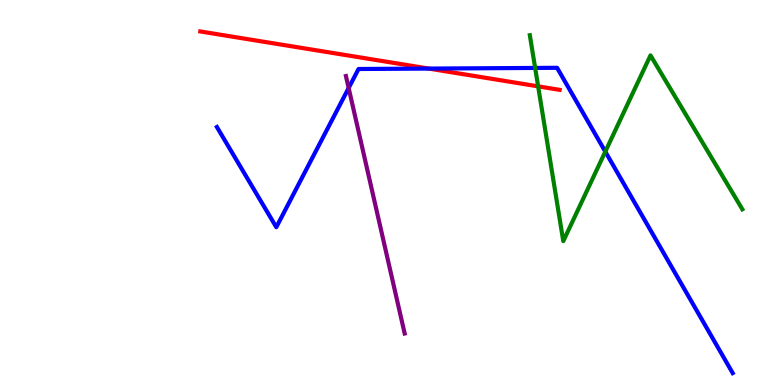[{'lines': ['blue', 'red'], 'intersections': [{'x': 5.53, 'y': 8.22}]}, {'lines': ['green', 'red'], 'intersections': [{'x': 6.94, 'y': 7.76}]}, {'lines': ['purple', 'red'], 'intersections': []}, {'lines': ['blue', 'green'], 'intersections': [{'x': 6.91, 'y': 8.24}, {'x': 7.81, 'y': 6.06}]}, {'lines': ['blue', 'purple'], 'intersections': [{'x': 4.5, 'y': 7.71}]}, {'lines': ['green', 'purple'], 'intersections': []}]